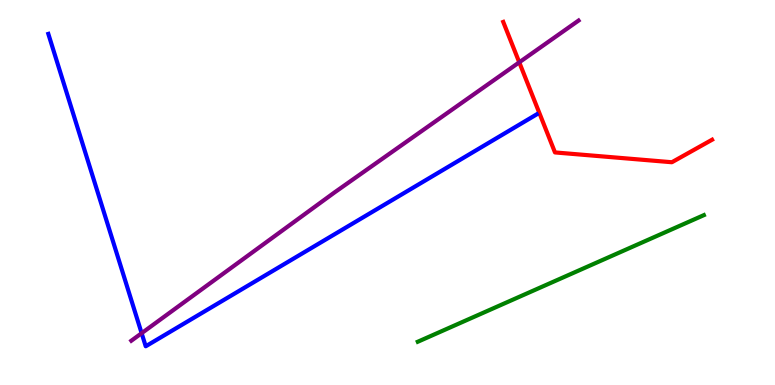[{'lines': ['blue', 'red'], 'intersections': []}, {'lines': ['green', 'red'], 'intersections': []}, {'lines': ['purple', 'red'], 'intersections': [{'x': 6.7, 'y': 8.38}]}, {'lines': ['blue', 'green'], 'intersections': []}, {'lines': ['blue', 'purple'], 'intersections': [{'x': 1.83, 'y': 1.35}]}, {'lines': ['green', 'purple'], 'intersections': []}]